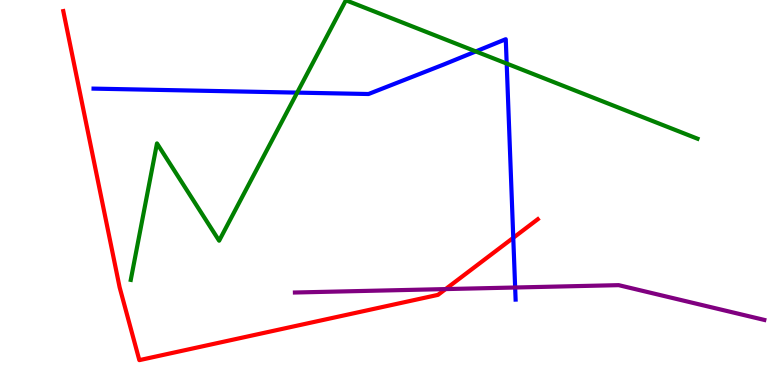[{'lines': ['blue', 'red'], 'intersections': [{'x': 6.62, 'y': 3.82}]}, {'lines': ['green', 'red'], 'intersections': []}, {'lines': ['purple', 'red'], 'intersections': [{'x': 5.75, 'y': 2.49}]}, {'lines': ['blue', 'green'], 'intersections': [{'x': 3.83, 'y': 7.59}, {'x': 6.14, 'y': 8.66}, {'x': 6.54, 'y': 8.35}]}, {'lines': ['blue', 'purple'], 'intersections': [{'x': 6.65, 'y': 2.53}]}, {'lines': ['green', 'purple'], 'intersections': []}]